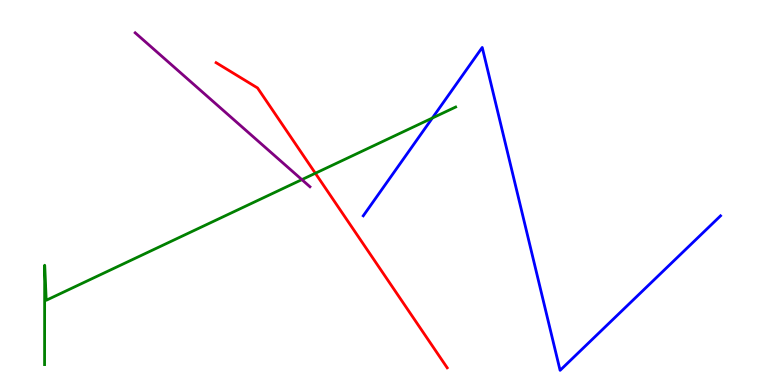[{'lines': ['blue', 'red'], 'intersections': []}, {'lines': ['green', 'red'], 'intersections': [{'x': 4.07, 'y': 5.5}]}, {'lines': ['purple', 'red'], 'intersections': []}, {'lines': ['blue', 'green'], 'intersections': [{'x': 5.58, 'y': 6.93}]}, {'lines': ['blue', 'purple'], 'intersections': []}, {'lines': ['green', 'purple'], 'intersections': [{'x': 3.89, 'y': 5.33}]}]